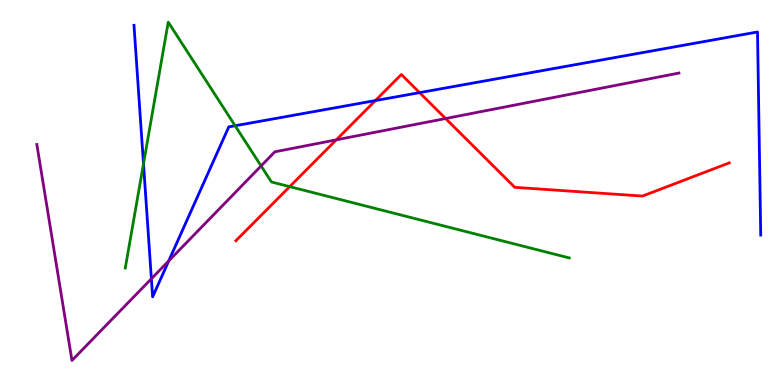[{'lines': ['blue', 'red'], 'intersections': [{'x': 4.84, 'y': 7.39}, {'x': 5.41, 'y': 7.59}]}, {'lines': ['green', 'red'], 'intersections': [{'x': 3.74, 'y': 5.15}]}, {'lines': ['purple', 'red'], 'intersections': [{'x': 4.34, 'y': 6.37}, {'x': 5.75, 'y': 6.92}]}, {'lines': ['blue', 'green'], 'intersections': [{'x': 1.85, 'y': 5.75}, {'x': 3.03, 'y': 6.73}]}, {'lines': ['blue', 'purple'], 'intersections': [{'x': 1.95, 'y': 2.76}, {'x': 2.18, 'y': 3.22}]}, {'lines': ['green', 'purple'], 'intersections': [{'x': 3.37, 'y': 5.69}]}]